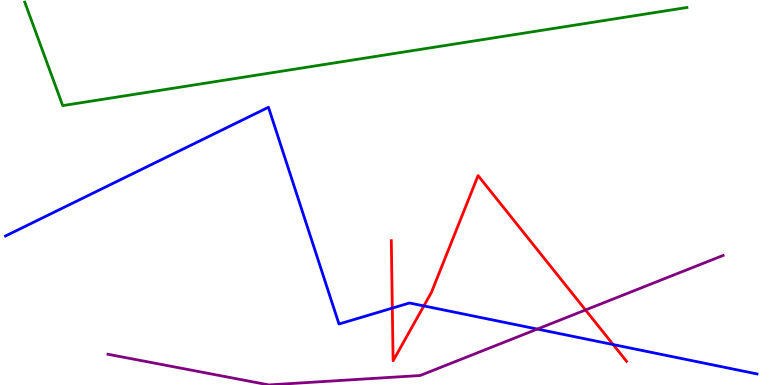[{'lines': ['blue', 'red'], 'intersections': [{'x': 5.06, 'y': 2.0}, {'x': 5.47, 'y': 2.05}, {'x': 7.91, 'y': 1.05}]}, {'lines': ['green', 'red'], 'intersections': []}, {'lines': ['purple', 'red'], 'intersections': [{'x': 7.55, 'y': 1.95}]}, {'lines': ['blue', 'green'], 'intersections': []}, {'lines': ['blue', 'purple'], 'intersections': [{'x': 6.93, 'y': 1.45}]}, {'lines': ['green', 'purple'], 'intersections': []}]